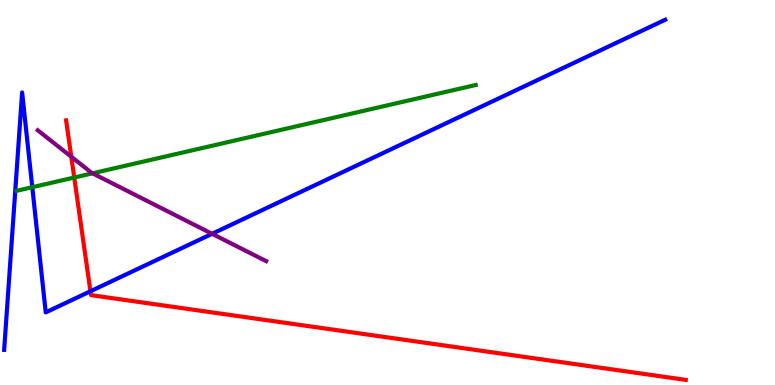[{'lines': ['blue', 'red'], 'intersections': [{'x': 1.17, 'y': 2.43}]}, {'lines': ['green', 'red'], 'intersections': [{'x': 0.958, 'y': 5.39}]}, {'lines': ['purple', 'red'], 'intersections': [{'x': 0.92, 'y': 5.93}]}, {'lines': ['blue', 'green'], 'intersections': [{'x': 0.417, 'y': 5.14}]}, {'lines': ['blue', 'purple'], 'intersections': [{'x': 2.74, 'y': 3.93}]}, {'lines': ['green', 'purple'], 'intersections': [{'x': 1.19, 'y': 5.5}]}]